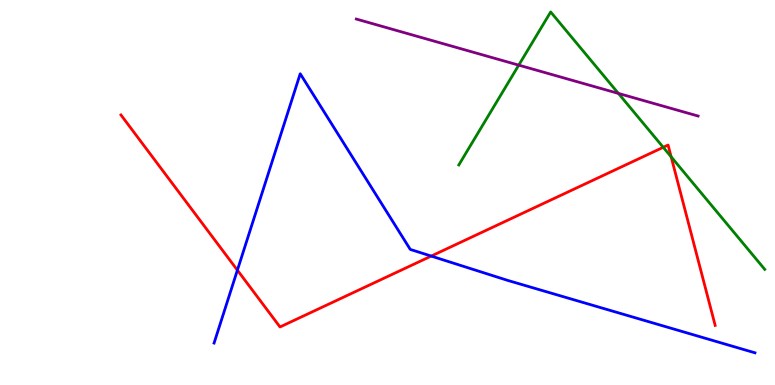[{'lines': ['blue', 'red'], 'intersections': [{'x': 3.06, 'y': 2.98}, {'x': 5.56, 'y': 3.35}]}, {'lines': ['green', 'red'], 'intersections': [{'x': 8.56, 'y': 6.17}, {'x': 8.66, 'y': 5.93}]}, {'lines': ['purple', 'red'], 'intersections': []}, {'lines': ['blue', 'green'], 'intersections': []}, {'lines': ['blue', 'purple'], 'intersections': []}, {'lines': ['green', 'purple'], 'intersections': [{'x': 6.69, 'y': 8.31}, {'x': 7.98, 'y': 7.57}]}]